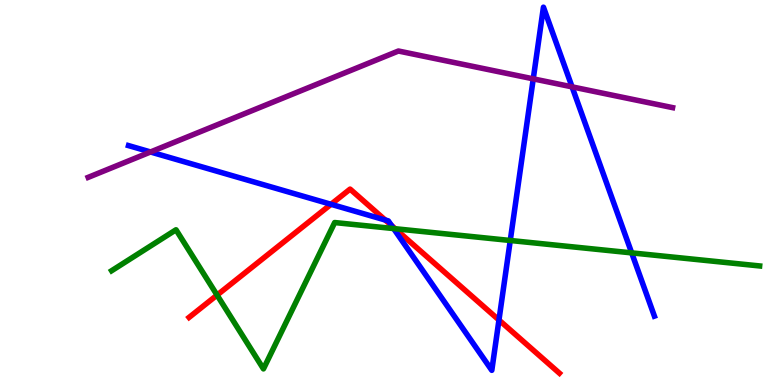[{'lines': ['blue', 'red'], 'intersections': [{'x': 4.27, 'y': 4.69}, {'x': 4.97, 'y': 4.29}, {'x': 5.05, 'y': 4.14}, {'x': 6.44, 'y': 1.69}]}, {'lines': ['green', 'red'], 'intersections': [{'x': 2.8, 'y': 2.34}, {'x': 5.1, 'y': 4.06}]}, {'lines': ['purple', 'red'], 'intersections': []}, {'lines': ['blue', 'green'], 'intersections': [{'x': 5.08, 'y': 4.06}, {'x': 6.58, 'y': 3.75}, {'x': 8.15, 'y': 3.43}]}, {'lines': ['blue', 'purple'], 'intersections': [{'x': 1.94, 'y': 6.05}, {'x': 6.88, 'y': 7.95}, {'x': 7.38, 'y': 7.74}]}, {'lines': ['green', 'purple'], 'intersections': []}]